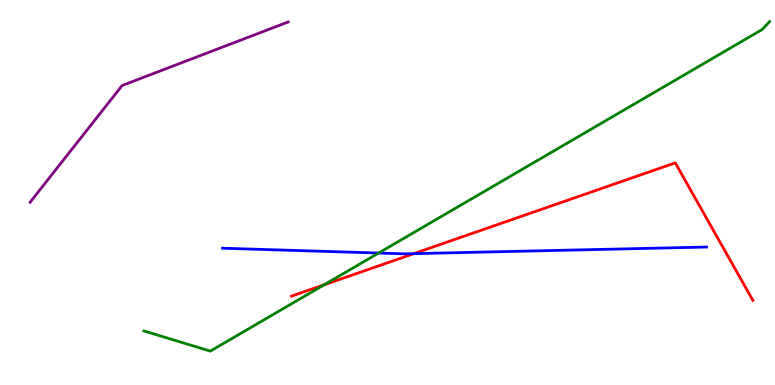[{'lines': ['blue', 'red'], 'intersections': [{'x': 5.34, 'y': 3.41}]}, {'lines': ['green', 'red'], 'intersections': [{'x': 4.18, 'y': 2.6}]}, {'lines': ['purple', 'red'], 'intersections': []}, {'lines': ['blue', 'green'], 'intersections': [{'x': 4.89, 'y': 3.43}]}, {'lines': ['blue', 'purple'], 'intersections': []}, {'lines': ['green', 'purple'], 'intersections': []}]